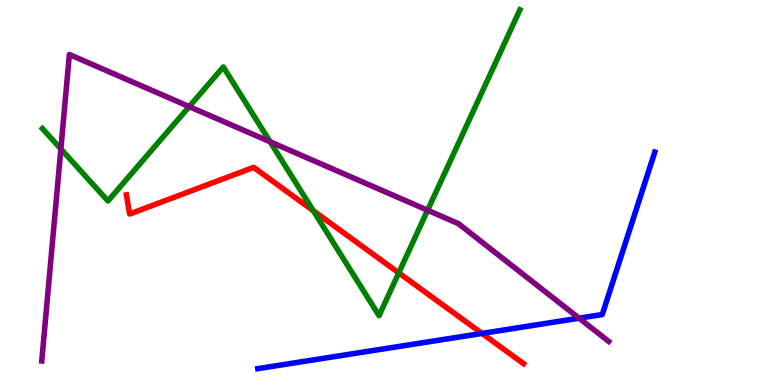[{'lines': ['blue', 'red'], 'intersections': [{'x': 6.22, 'y': 1.34}]}, {'lines': ['green', 'red'], 'intersections': [{'x': 4.04, 'y': 4.53}, {'x': 5.15, 'y': 2.91}]}, {'lines': ['purple', 'red'], 'intersections': []}, {'lines': ['blue', 'green'], 'intersections': []}, {'lines': ['blue', 'purple'], 'intersections': [{'x': 7.47, 'y': 1.74}]}, {'lines': ['green', 'purple'], 'intersections': [{'x': 0.785, 'y': 6.13}, {'x': 2.44, 'y': 7.23}, {'x': 3.49, 'y': 6.32}, {'x': 5.52, 'y': 4.54}]}]